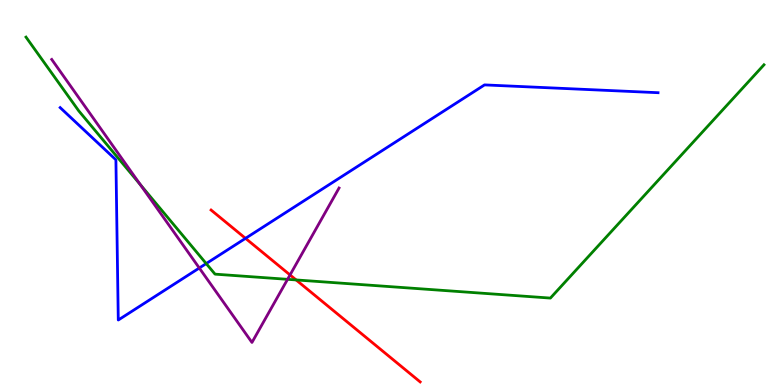[{'lines': ['blue', 'red'], 'intersections': [{'x': 3.17, 'y': 3.81}]}, {'lines': ['green', 'red'], 'intersections': [{'x': 3.82, 'y': 2.73}]}, {'lines': ['purple', 'red'], 'intersections': [{'x': 3.74, 'y': 2.86}]}, {'lines': ['blue', 'green'], 'intersections': [{'x': 2.66, 'y': 3.15}]}, {'lines': ['blue', 'purple'], 'intersections': [{'x': 2.57, 'y': 3.04}]}, {'lines': ['green', 'purple'], 'intersections': [{'x': 1.81, 'y': 5.21}, {'x': 3.71, 'y': 2.74}]}]